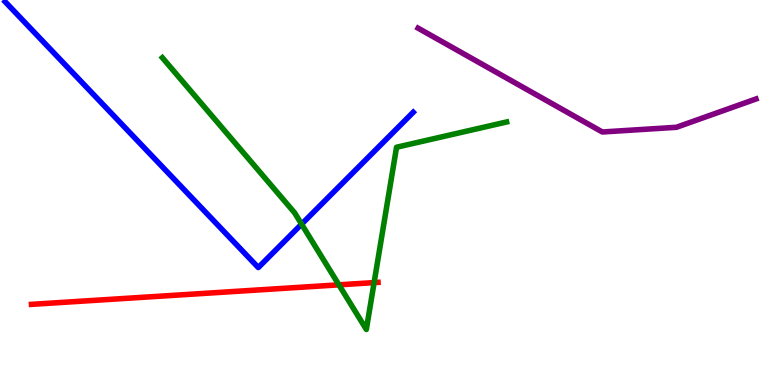[{'lines': ['blue', 'red'], 'intersections': []}, {'lines': ['green', 'red'], 'intersections': [{'x': 4.37, 'y': 2.6}, {'x': 4.83, 'y': 2.66}]}, {'lines': ['purple', 'red'], 'intersections': []}, {'lines': ['blue', 'green'], 'intersections': [{'x': 3.89, 'y': 4.18}]}, {'lines': ['blue', 'purple'], 'intersections': []}, {'lines': ['green', 'purple'], 'intersections': []}]